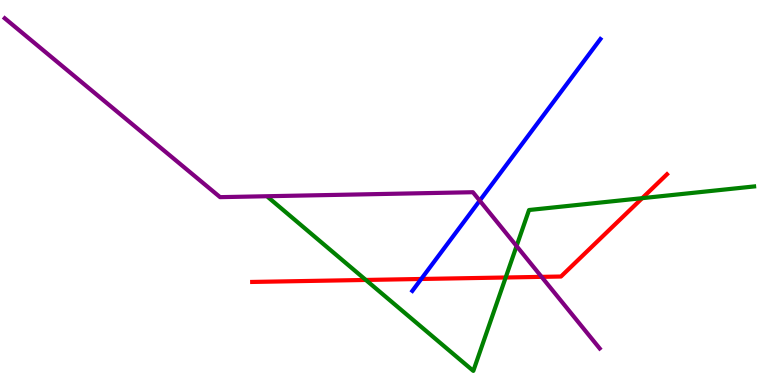[{'lines': ['blue', 'red'], 'intersections': [{'x': 5.44, 'y': 2.75}]}, {'lines': ['green', 'red'], 'intersections': [{'x': 4.72, 'y': 2.73}, {'x': 6.52, 'y': 2.79}, {'x': 8.29, 'y': 4.85}]}, {'lines': ['purple', 'red'], 'intersections': [{'x': 6.99, 'y': 2.81}]}, {'lines': ['blue', 'green'], 'intersections': []}, {'lines': ['blue', 'purple'], 'intersections': [{'x': 6.19, 'y': 4.79}]}, {'lines': ['green', 'purple'], 'intersections': [{'x': 6.67, 'y': 3.61}]}]